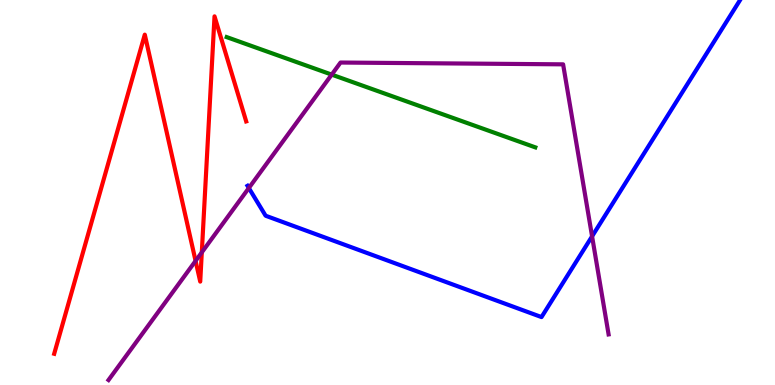[{'lines': ['blue', 'red'], 'intersections': []}, {'lines': ['green', 'red'], 'intersections': []}, {'lines': ['purple', 'red'], 'intersections': [{'x': 2.52, 'y': 3.22}, {'x': 2.6, 'y': 3.44}]}, {'lines': ['blue', 'green'], 'intersections': []}, {'lines': ['blue', 'purple'], 'intersections': [{'x': 3.21, 'y': 5.12}, {'x': 7.64, 'y': 3.86}]}, {'lines': ['green', 'purple'], 'intersections': [{'x': 4.28, 'y': 8.06}]}]